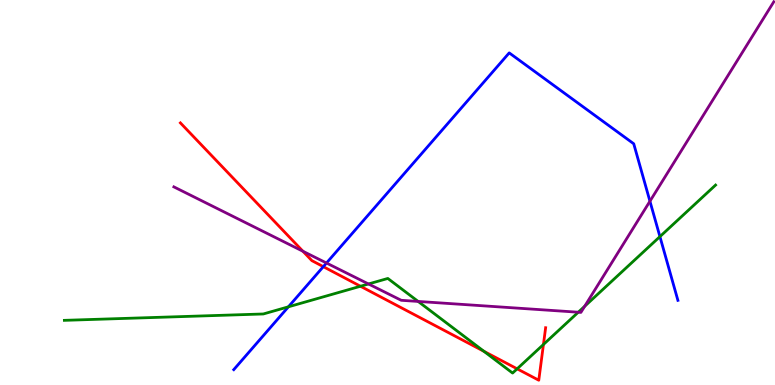[{'lines': ['blue', 'red'], 'intersections': [{'x': 4.17, 'y': 3.07}]}, {'lines': ['green', 'red'], 'intersections': [{'x': 4.65, 'y': 2.56}, {'x': 6.24, 'y': 0.875}, {'x': 6.67, 'y': 0.42}, {'x': 7.01, 'y': 1.05}]}, {'lines': ['purple', 'red'], 'intersections': [{'x': 3.91, 'y': 3.47}]}, {'lines': ['blue', 'green'], 'intersections': [{'x': 3.72, 'y': 2.03}, {'x': 8.52, 'y': 3.85}]}, {'lines': ['blue', 'purple'], 'intersections': [{'x': 4.21, 'y': 3.17}, {'x': 8.39, 'y': 4.77}]}, {'lines': ['green', 'purple'], 'intersections': [{'x': 4.75, 'y': 2.62}, {'x': 5.4, 'y': 2.17}, {'x': 7.46, 'y': 1.89}, {'x': 7.54, 'y': 2.04}]}]